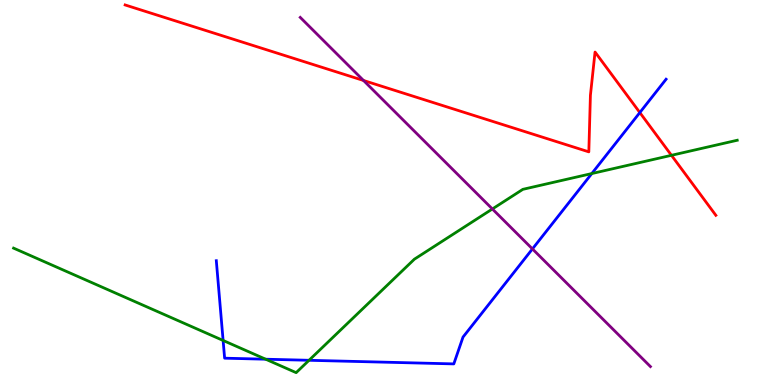[{'lines': ['blue', 'red'], 'intersections': [{'x': 8.26, 'y': 7.08}]}, {'lines': ['green', 'red'], 'intersections': [{'x': 8.66, 'y': 5.97}]}, {'lines': ['purple', 'red'], 'intersections': [{'x': 4.69, 'y': 7.91}]}, {'lines': ['blue', 'green'], 'intersections': [{'x': 2.88, 'y': 1.16}, {'x': 3.43, 'y': 0.67}, {'x': 3.99, 'y': 0.642}, {'x': 7.64, 'y': 5.49}]}, {'lines': ['blue', 'purple'], 'intersections': [{'x': 6.87, 'y': 3.53}]}, {'lines': ['green', 'purple'], 'intersections': [{'x': 6.35, 'y': 4.57}]}]